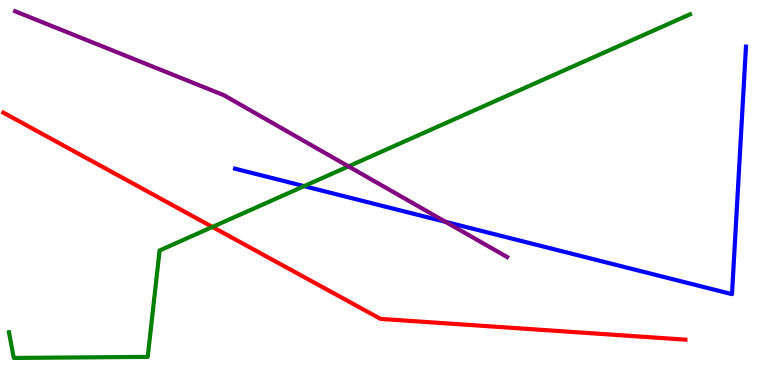[{'lines': ['blue', 'red'], 'intersections': []}, {'lines': ['green', 'red'], 'intersections': [{'x': 2.74, 'y': 4.11}]}, {'lines': ['purple', 'red'], 'intersections': []}, {'lines': ['blue', 'green'], 'intersections': [{'x': 3.92, 'y': 5.17}]}, {'lines': ['blue', 'purple'], 'intersections': [{'x': 5.75, 'y': 4.24}]}, {'lines': ['green', 'purple'], 'intersections': [{'x': 4.5, 'y': 5.68}]}]